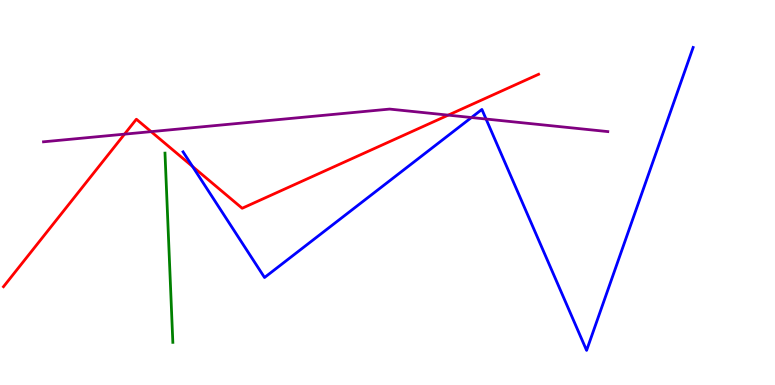[{'lines': ['blue', 'red'], 'intersections': [{'x': 2.48, 'y': 5.68}]}, {'lines': ['green', 'red'], 'intersections': []}, {'lines': ['purple', 'red'], 'intersections': [{'x': 1.61, 'y': 6.52}, {'x': 1.95, 'y': 6.58}, {'x': 5.78, 'y': 7.01}]}, {'lines': ['blue', 'green'], 'intersections': []}, {'lines': ['blue', 'purple'], 'intersections': [{'x': 6.08, 'y': 6.95}, {'x': 6.27, 'y': 6.91}]}, {'lines': ['green', 'purple'], 'intersections': []}]